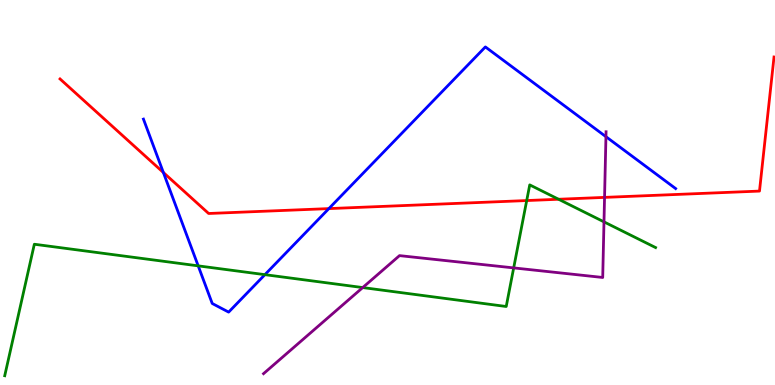[{'lines': ['blue', 'red'], 'intersections': [{'x': 2.11, 'y': 5.52}, {'x': 4.24, 'y': 4.58}]}, {'lines': ['green', 'red'], 'intersections': [{'x': 6.8, 'y': 4.79}, {'x': 7.21, 'y': 4.82}]}, {'lines': ['purple', 'red'], 'intersections': [{'x': 7.8, 'y': 4.87}]}, {'lines': ['blue', 'green'], 'intersections': [{'x': 2.56, 'y': 3.09}, {'x': 3.42, 'y': 2.87}]}, {'lines': ['blue', 'purple'], 'intersections': [{'x': 7.82, 'y': 6.45}]}, {'lines': ['green', 'purple'], 'intersections': [{'x': 4.68, 'y': 2.53}, {'x': 6.63, 'y': 3.04}, {'x': 7.79, 'y': 4.24}]}]